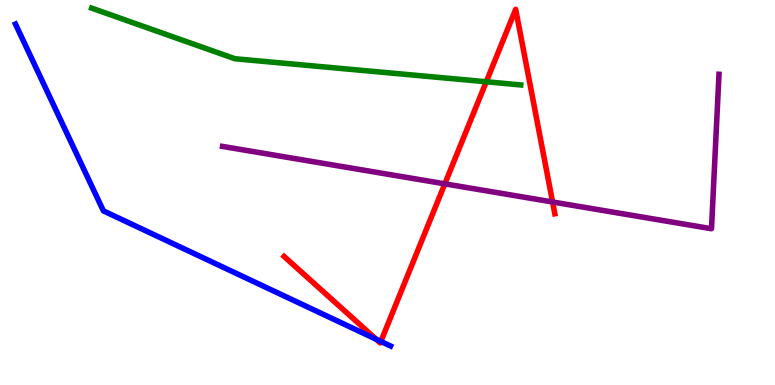[{'lines': ['blue', 'red'], 'intersections': [{'x': 4.85, 'y': 1.19}, {'x': 4.91, 'y': 1.13}]}, {'lines': ['green', 'red'], 'intersections': [{'x': 6.27, 'y': 7.88}]}, {'lines': ['purple', 'red'], 'intersections': [{'x': 5.74, 'y': 5.22}, {'x': 7.13, 'y': 4.75}]}, {'lines': ['blue', 'green'], 'intersections': []}, {'lines': ['blue', 'purple'], 'intersections': []}, {'lines': ['green', 'purple'], 'intersections': []}]